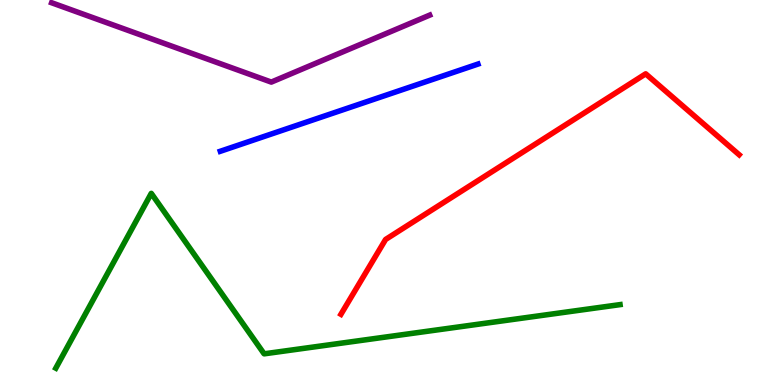[{'lines': ['blue', 'red'], 'intersections': []}, {'lines': ['green', 'red'], 'intersections': []}, {'lines': ['purple', 'red'], 'intersections': []}, {'lines': ['blue', 'green'], 'intersections': []}, {'lines': ['blue', 'purple'], 'intersections': []}, {'lines': ['green', 'purple'], 'intersections': []}]